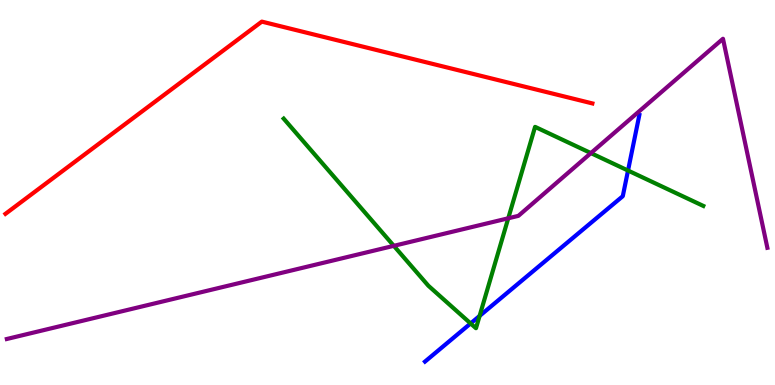[{'lines': ['blue', 'red'], 'intersections': []}, {'lines': ['green', 'red'], 'intersections': []}, {'lines': ['purple', 'red'], 'intersections': []}, {'lines': ['blue', 'green'], 'intersections': [{'x': 6.07, 'y': 1.6}, {'x': 6.19, 'y': 1.79}, {'x': 8.1, 'y': 5.57}]}, {'lines': ['blue', 'purple'], 'intersections': []}, {'lines': ['green', 'purple'], 'intersections': [{'x': 5.08, 'y': 3.61}, {'x': 6.56, 'y': 4.33}, {'x': 7.62, 'y': 6.02}]}]